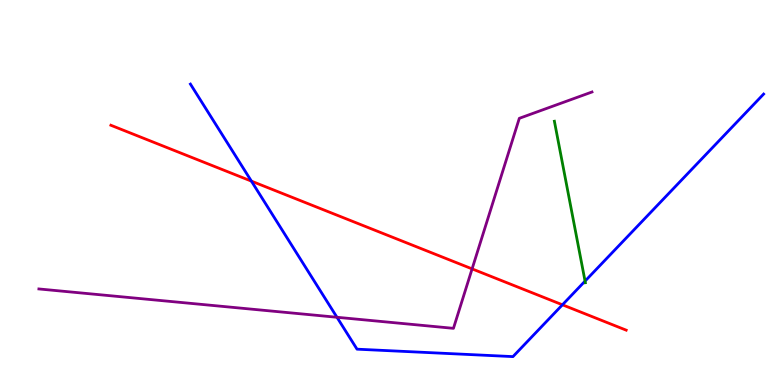[{'lines': ['blue', 'red'], 'intersections': [{'x': 3.24, 'y': 5.3}, {'x': 7.26, 'y': 2.08}]}, {'lines': ['green', 'red'], 'intersections': []}, {'lines': ['purple', 'red'], 'intersections': [{'x': 6.09, 'y': 3.02}]}, {'lines': ['blue', 'green'], 'intersections': [{'x': 7.55, 'y': 2.7}]}, {'lines': ['blue', 'purple'], 'intersections': [{'x': 4.35, 'y': 1.76}]}, {'lines': ['green', 'purple'], 'intersections': []}]